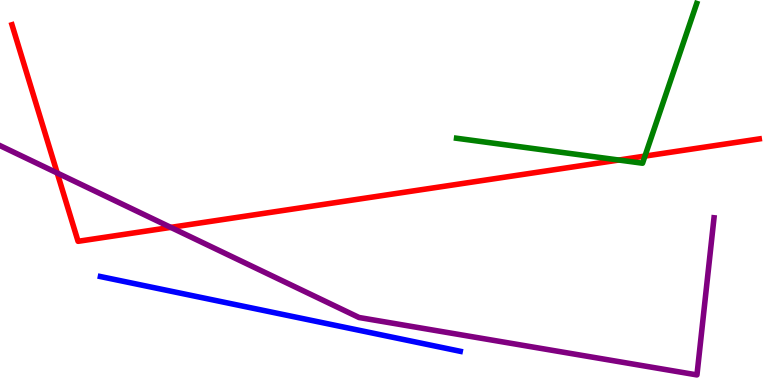[{'lines': ['blue', 'red'], 'intersections': []}, {'lines': ['green', 'red'], 'intersections': [{'x': 7.98, 'y': 5.84}, {'x': 8.32, 'y': 5.95}]}, {'lines': ['purple', 'red'], 'intersections': [{'x': 0.738, 'y': 5.51}, {'x': 2.2, 'y': 4.09}]}, {'lines': ['blue', 'green'], 'intersections': []}, {'lines': ['blue', 'purple'], 'intersections': []}, {'lines': ['green', 'purple'], 'intersections': []}]